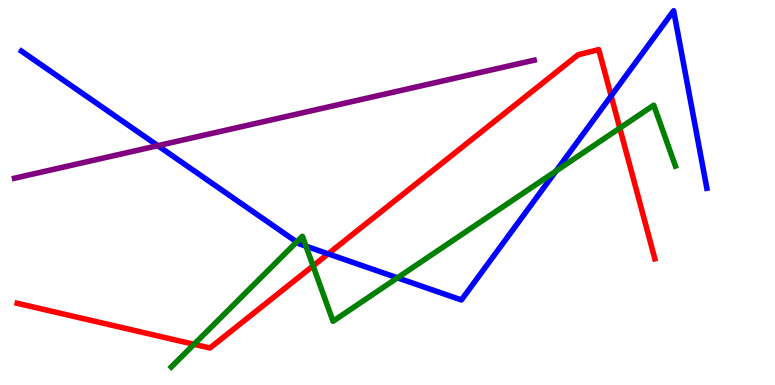[{'lines': ['blue', 'red'], 'intersections': [{'x': 4.23, 'y': 3.41}, {'x': 7.89, 'y': 7.51}]}, {'lines': ['green', 'red'], 'intersections': [{'x': 2.5, 'y': 1.06}, {'x': 4.04, 'y': 3.09}, {'x': 8.0, 'y': 6.67}]}, {'lines': ['purple', 'red'], 'intersections': []}, {'lines': ['blue', 'green'], 'intersections': [{'x': 3.83, 'y': 3.71}, {'x': 3.95, 'y': 3.61}, {'x': 5.13, 'y': 2.78}, {'x': 7.17, 'y': 5.56}]}, {'lines': ['blue', 'purple'], 'intersections': [{'x': 2.04, 'y': 6.22}]}, {'lines': ['green', 'purple'], 'intersections': []}]